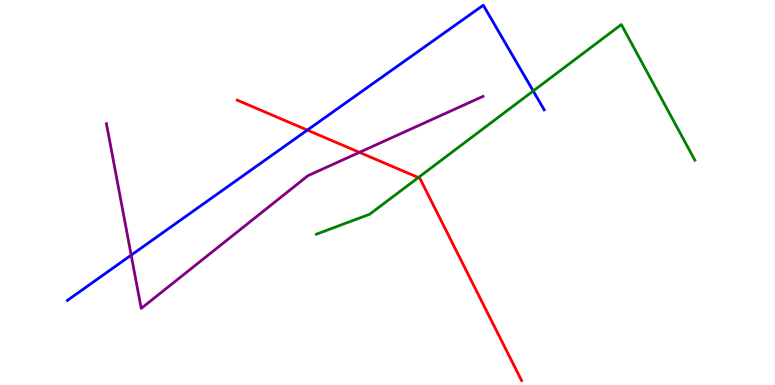[{'lines': ['blue', 'red'], 'intersections': [{'x': 3.97, 'y': 6.62}]}, {'lines': ['green', 'red'], 'intersections': [{'x': 5.4, 'y': 5.39}]}, {'lines': ['purple', 'red'], 'intersections': [{'x': 4.64, 'y': 6.04}]}, {'lines': ['blue', 'green'], 'intersections': [{'x': 6.88, 'y': 7.64}]}, {'lines': ['blue', 'purple'], 'intersections': [{'x': 1.69, 'y': 3.37}]}, {'lines': ['green', 'purple'], 'intersections': []}]